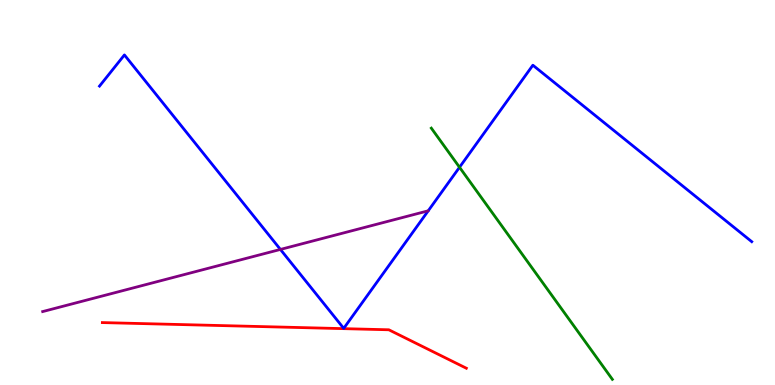[{'lines': ['blue', 'red'], 'intersections': []}, {'lines': ['green', 'red'], 'intersections': []}, {'lines': ['purple', 'red'], 'intersections': []}, {'lines': ['blue', 'green'], 'intersections': [{'x': 5.93, 'y': 5.66}]}, {'lines': ['blue', 'purple'], 'intersections': [{'x': 3.62, 'y': 3.52}]}, {'lines': ['green', 'purple'], 'intersections': []}]